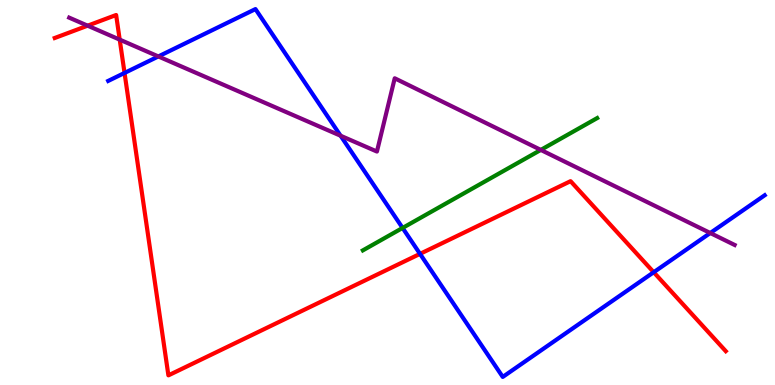[{'lines': ['blue', 'red'], 'intersections': [{'x': 1.61, 'y': 8.11}, {'x': 5.42, 'y': 3.41}, {'x': 8.43, 'y': 2.93}]}, {'lines': ['green', 'red'], 'intersections': []}, {'lines': ['purple', 'red'], 'intersections': [{'x': 1.13, 'y': 9.33}, {'x': 1.54, 'y': 8.97}]}, {'lines': ['blue', 'green'], 'intersections': [{'x': 5.19, 'y': 4.08}]}, {'lines': ['blue', 'purple'], 'intersections': [{'x': 2.04, 'y': 8.53}, {'x': 4.39, 'y': 6.47}, {'x': 9.16, 'y': 3.95}]}, {'lines': ['green', 'purple'], 'intersections': [{'x': 6.98, 'y': 6.11}]}]